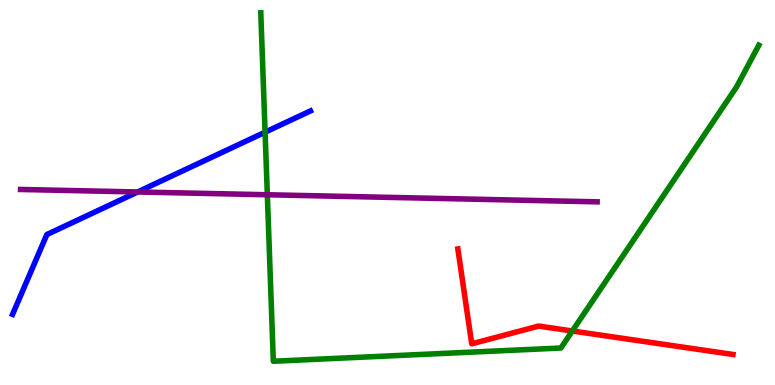[{'lines': ['blue', 'red'], 'intersections': []}, {'lines': ['green', 'red'], 'intersections': [{'x': 7.38, 'y': 1.4}]}, {'lines': ['purple', 'red'], 'intersections': []}, {'lines': ['blue', 'green'], 'intersections': [{'x': 3.42, 'y': 6.57}]}, {'lines': ['blue', 'purple'], 'intersections': [{'x': 1.78, 'y': 5.01}]}, {'lines': ['green', 'purple'], 'intersections': [{'x': 3.45, 'y': 4.94}]}]